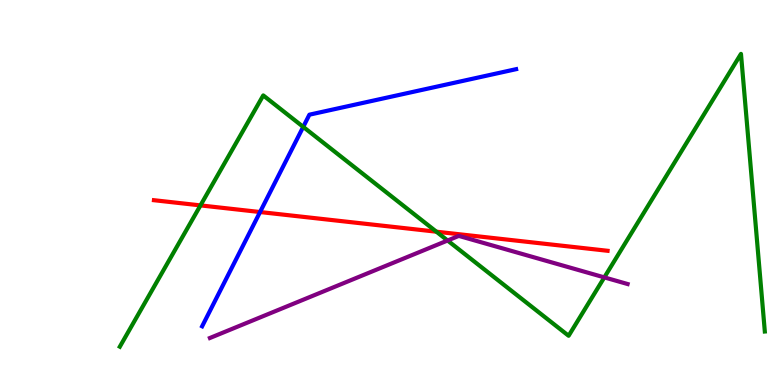[{'lines': ['blue', 'red'], 'intersections': [{'x': 3.36, 'y': 4.49}]}, {'lines': ['green', 'red'], 'intersections': [{'x': 2.59, 'y': 4.67}, {'x': 5.63, 'y': 3.98}]}, {'lines': ['purple', 'red'], 'intersections': []}, {'lines': ['blue', 'green'], 'intersections': [{'x': 3.91, 'y': 6.7}]}, {'lines': ['blue', 'purple'], 'intersections': []}, {'lines': ['green', 'purple'], 'intersections': [{'x': 5.78, 'y': 3.75}, {'x': 7.8, 'y': 2.8}]}]